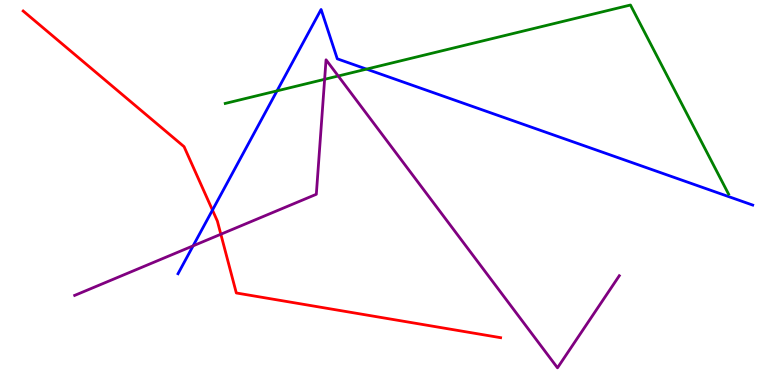[{'lines': ['blue', 'red'], 'intersections': [{'x': 2.74, 'y': 4.54}]}, {'lines': ['green', 'red'], 'intersections': []}, {'lines': ['purple', 'red'], 'intersections': [{'x': 2.85, 'y': 3.92}]}, {'lines': ['blue', 'green'], 'intersections': [{'x': 3.57, 'y': 7.64}, {'x': 4.73, 'y': 8.2}]}, {'lines': ['blue', 'purple'], 'intersections': [{'x': 2.49, 'y': 3.61}]}, {'lines': ['green', 'purple'], 'intersections': [{'x': 4.19, 'y': 7.94}, {'x': 4.36, 'y': 8.03}]}]